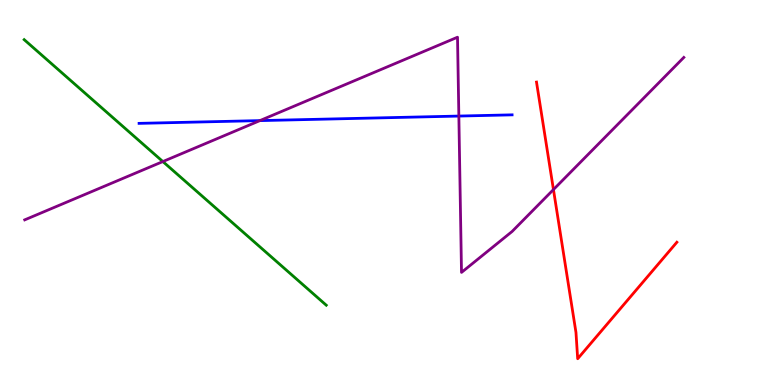[{'lines': ['blue', 'red'], 'intersections': []}, {'lines': ['green', 'red'], 'intersections': []}, {'lines': ['purple', 'red'], 'intersections': [{'x': 7.14, 'y': 5.08}]}, {'lines': ['blue', 'green'], 'intersections': []}, {'lines': ['blue', 'purple'], 'intersections': [{'x': 3.35, 'y': 6.87}, {'x': 5.92, 'y': 6.99}]}, {'lines': ['green', 'purple'], 'intersections': [{'x': 2.1, 'y': 5.8}]}]